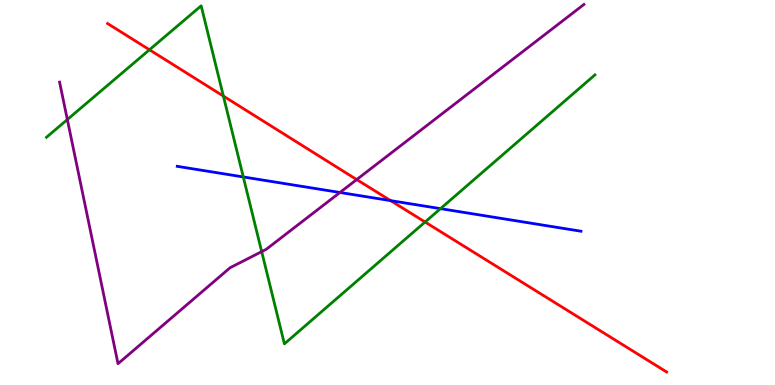[{'lines': ['blue', 'red'], 'intersections': [{'x': 5.04, 'y': 4.79}]}, {'lines': ['green', 'red'], 'intersections': [{'x': 1.93, 'y': 8.71}, {'x': 2.88, 'y': 7.5}, {'x': 5.48, 'y': 4.23}]}, {'lines': ['purple', 'red'], 'intersections': [{'x': 4.6, 'y': 5.34}]}, {'lines': ['blue', 'green'], 'intersections': [{'x': 3.14, 'y': 5.4}, {'x': 5.68, 'y': 4.58}]}, {'lines': ['blue', 'purple'], 'intersections': [{'x': 4.39, 'y': 5.0}]}, {'lines': ['green', 'purple'], 'intersections': [{'x': 0.869, 'y': 6.9}, {'x': 3.38, 'y': 3.46}]}]